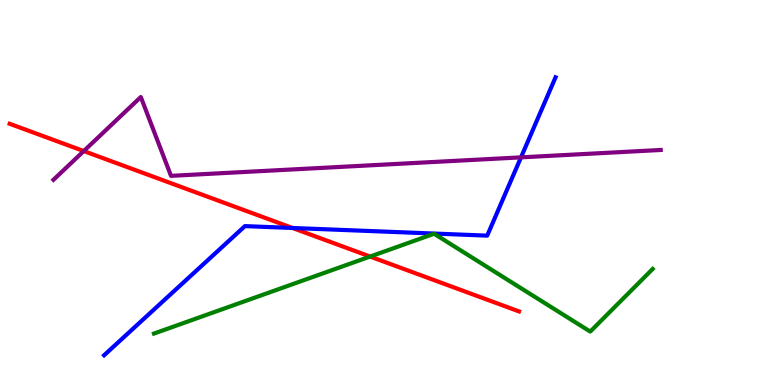[{'lines': ['blue', 'red'], 'intersections': [{'x': 3.77, 'y': 4.08}]}, {'lines': ['green', 'red'], 'intersections': [{'x': 4.78, 'y': 3.34}]}, {'lines': ['purple', 'red'], 'intersections': [{'x': 1.08, 'y': 6.08}]}, {'lines': ['blue', 'green'], 'intersections': []}, {'lines': ['blue', 'purple'], 'intersections': [{'x': 6.72, 'y': 5.91}]}, {'lines': ['green', 'purple'], 'intersections': []}]